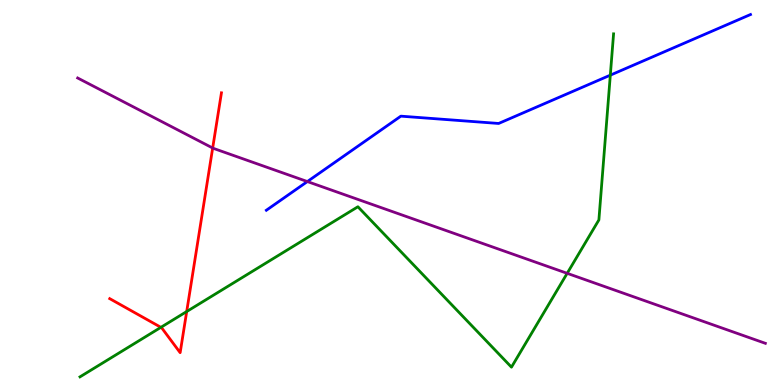[{'lines': ['blue', 'red'], 'intersections': []}, {'lines': ['green', 'red'], 'intersections': [{'x': 2.08, 'y': 1.5}, {'x': 2.41, 'y': 1.91}]}, {'lines': ['purple', 'red'], 'intersections': [{'x': 2.74, 'y': 6.16}]}, {'lines': ['blue', 'green'], 'intersections': [{'x': 7.88, 'y': 8.05}]}, {'lines': ['blue', 'purple'], 'intersections': [{'x': 3.97, 'y': 5.28}]}, {'lines': ['green', 'purple'], 'intersections': [{'x': 7.32, 'y': 2.9}]}]